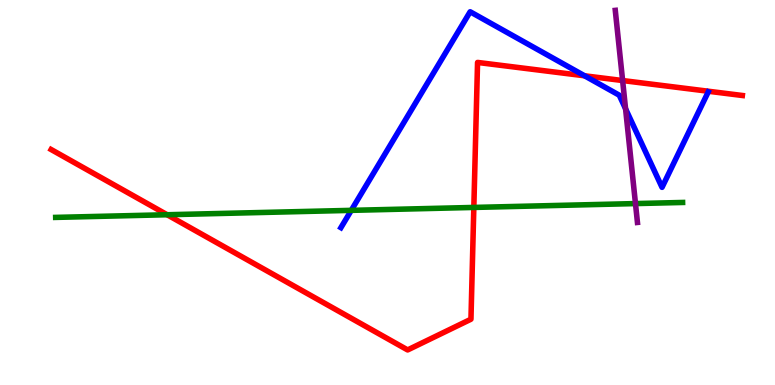[{'lines': ['blue', 'red'], 'intersections': [{'x': 7.54, 'y': 8.03}]}, {'lines': ['green', 'red'], 'intersections': [{'x': 2.16, 'y': 4.42}, {'x': 6.11, 'y': 4.61}]}, {'lines': ['purple', 'red'], 'intersections': [{'x': 8.03, 'y': 7.91}]}, {'lines': ['blue', 'green'], 'intersections': [{'x': 4.53, 'y': 4.54}]}, {'lines': ['blue', 'purple'], 'intersections': [{'x': 8.07, 'y': 7.17}]}, {'lines': ['green', 'purple'], 'intersections': [{'x': 8.2, 'y': 4.71}]}]